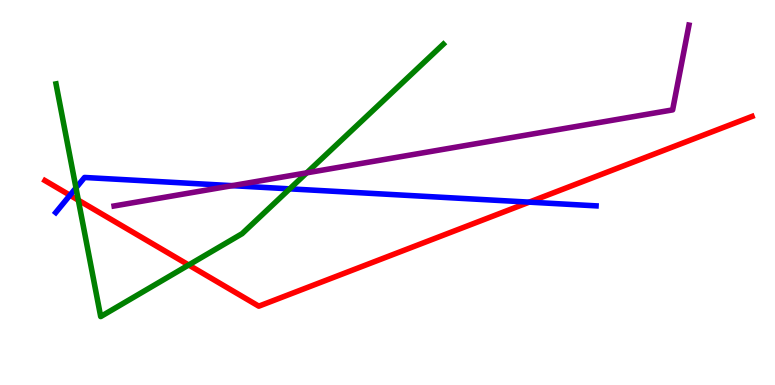[{'lines': ['blue', 'red'], 'intersections': [{'x': 0.903, 'y': 4.93}, {'x': 6.83, 'y': 4.75}]}, {'lines': ['green', 'red'], 'intersections': [{'x': 1.01, 'y': 4.8}, {'x': 2.43, 'y': 3.12}]}, {'lines': ['purple', 'red'], 'intersections': []}, {'lines': ['blue', 'green'], 'intersections': [{'x': 0.98, 'y': 5.12}, {'x': 3.74, 'y': 5.09}]}, {'lines': ['blue', 'purple'], 'intersections': [{'x': 3.0, 'y': 5.18}]}, {'lines': ['green', 'purple'], 'intersections': [{'x': 3.96, 'y': 5.51}]}]